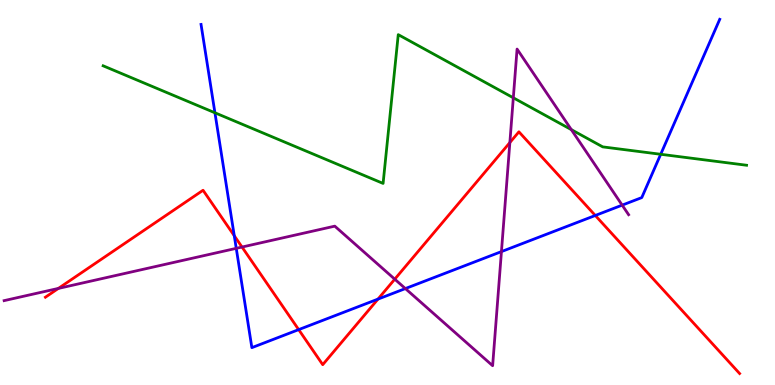[{'lines': ['blue', 'red'], 'intersections': [{'x': 3.02, 'y': 3.88}, {'x': 3.85, 'y': 1.44}, {'x': 4.88, 'y': 2.23}, {'x': 7.68, 'y': 4.4}]}, {'lines': ['green', 'red'], 'intersections': []}, {'lines': ['purple', 'red'], 'intersections': [{'x': 0.753, 'y': 2.51}, {'x': 3.12, 'y': 3.58}, {'x': 5.09, 'y': 2.75}, {'x': 6.58, 'y': 6.3}]}, {'lines': ['blue', 'green'], 'intersections': [{'x': 2.77, 'y': 7.07}, {'x': 8.53, 'y': 5.99}]}, {'lines': ['blue', 'purple'], 'intersections': [{'x': 3.05, 'y': 3.55}, {'x': 5.23, 'y': 2.5}, {'x': 6.47, 'y': 3.46}, {'x': 8.03, 'y': 4.67}]}, {'lines': ['green', 'purple'], 'intersections': [{'x': 6.62, 'y': 7.46}, {'x': 7.37, 'y': 6.63}]}]